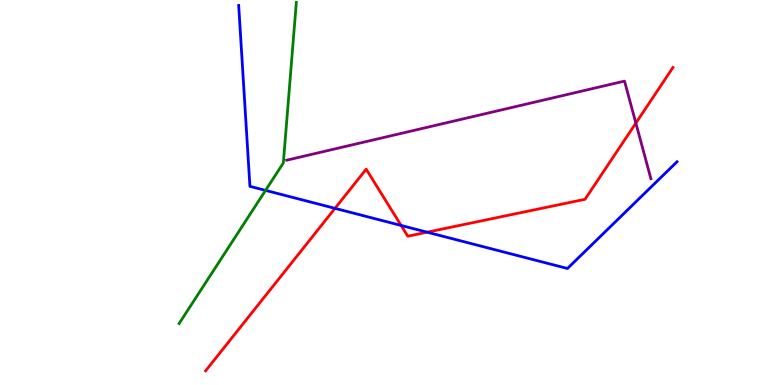[{'lines': ['blue', 'red'], 'intersections': [{'x': 4.32, 'y': 4.59}, {'x': 5.18, 'y': 4.14}, {'x': 5.51, 'y': 3.97}]}, {'lines': ['green', 'red'], 'intersections': []}, {'lines': ['purple', 'red'], 'intersections': [{'x': 8.2, 'y': 6.8}]}, {'lines': ['blue', 'green'], 'intersections': [{'x': 3.43, 'y': 5.05}]}, {'lines': ['blue', 'purple'], 'intersections': []}, {'lines': ['green', 'purple'], 'intersections': []}]